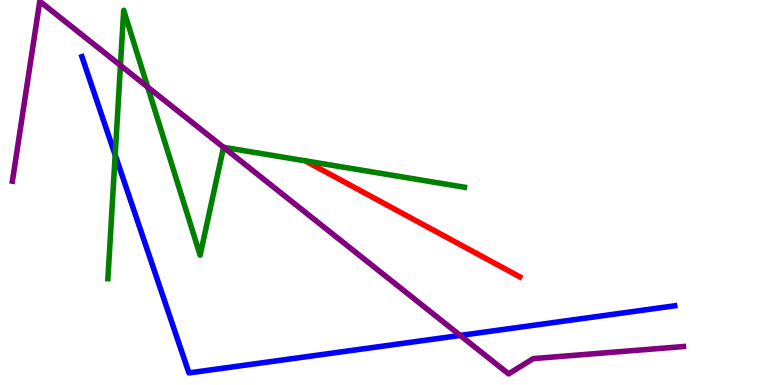[{'lines': ['blue', 'red'], 'intersections': []}, {'lines': ['green', 'red'], 'intersections': []}, {'lines': ['purple', 'red'], 'intersections': []}, {'lines': ['blue', 'green'], 'intersections': [{'x': 1.49, 'y': 5.98}]}, {'lines': ['blue', 'purple'], 'intersections': [{'x': 5.94, 'y': 1.29}]}, {'lines': ['green', 'purple'], 'intersections': [{'x': 1.55, 'y': 8.3}, {'x': 1.91, 'y': 7.74}, {'x': 2.88, 'y': 6.17}]}]